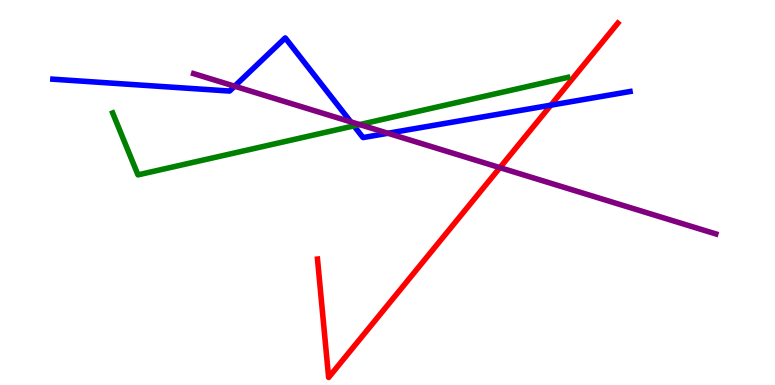[{'lines': ['blue', 'red'], 'intersections': [{'x': 7.11, 'y': 7.27}]}, {'lines': ['green', 'red'], 'intersections': []}, {'lines': ['purple', 'red'], 'intersections': [{'x': 6.45, 'y': 5.65}]}, {'lines': ['blue', 'green'], 'intersections': [{'x': 4.57, 'y': 6.73}]}, {'lines': ['blue', 'purple'], 'intersections': [{'x': 3.03, 'y': 7.76}, {'x': 4.53, 'y': 6.83}, {'x': 5.01, 'y': 6.54}]}, {'lines': ['green', 'purple'], 'intersections': [{'x': 4.64, 'y': 6.76}]}]